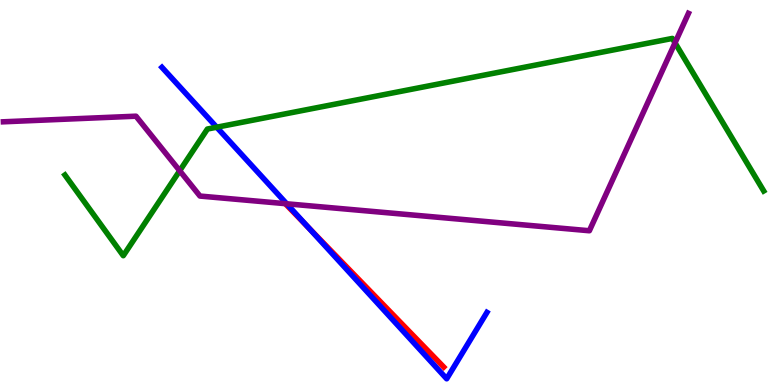[{'lines': ['blue', 'red'], 'intersections': [{'x': 3.98, 'y': 4.09}]}, {'lines': ['green', 'red'], 'intersections': []}, {'lines': ['purple', 'red'], 'intersections': []}, {'lines': ['blue', 'green'], 'intersections': [{'x': 2.8, 'y': 6.7}]}, {'lines': ['blue', 'purple'], 'intersections': [{'x': 3.7, 'y': 4.71}]}, {'lines': ['green', 'purple'], 'intersections': [{'x': 2.32, 'y': 5.56}, {'x': 8.71, 'y': 8.89}]}]